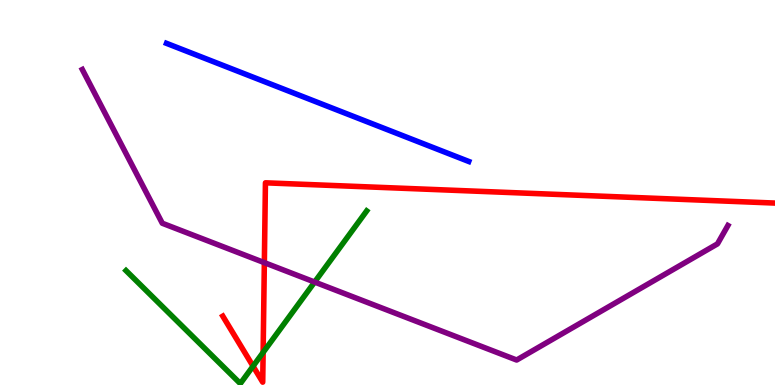[{'lines': ['blue', 'red'], 'intersections': []}, {'lines': ['green', 'red'], 'intersections': [{'x': 3.27, 'y': 0.489}, {'x': 3.4, 'y': 0.846}]}, {'lines': ['purple', 'red'], 'intersections': [{'x': 3.41, 'y': 3.18}]}, {'lines': ['blue', 'green'], 'intersections': []}, {'lines': ['blue', 'purple'], 'intersections': []}, {'lines': ['green', 'purple'], 'intersections': [{'x': 4.06, 'y': 2.67}]}]